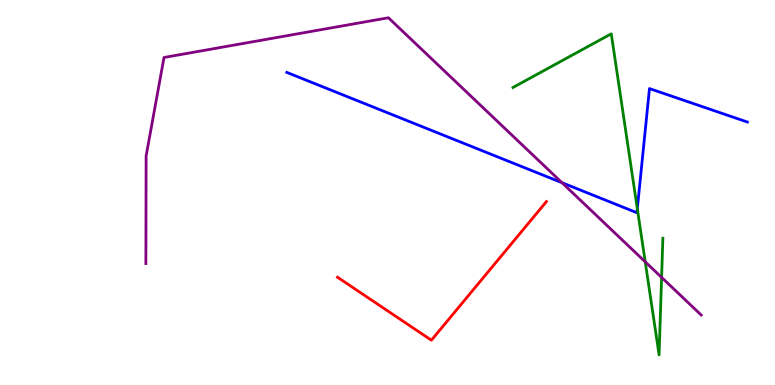[{'lines': ['blue', 'red'], 'intersections': []}, {'lines': ['green', 'red'], 'intersections': []}, {'lines': ['purple', 'red'], 'intersections': []}, {'lines': ['blue', 'green'], 'intersections': [{'x': 8.22, 'y': 4.58}]}, {'lines': ['blue', 'purple'], 'intersections': [{'x': 7.25, 'y': 5.25}]}, {'lines': ['green', 'purple'], 'intersections': [{'x': 8.33, 'y': 3.2}, {'x': 8.54, 'y': 2.8}]}]